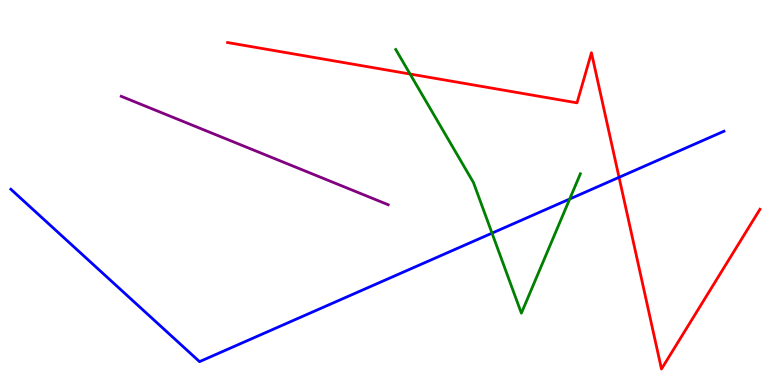[{'lines': ['blue', 'red'], 'intersections': [{'x': 7.99, 'y': 5.39}]}, {'lines': ['green', 'red'], 'intersections': [{'x': 5.29, 'y': 8.08}]}, {'lines': ['purple', 'red'], 'intersections': []}, {'lines': ['blue', 'green'], 'intersections': [{'x': 6.35, 'y': 3.94}, {'x': 7.35, 'y': 4.83}]}, {'lines': ['blue', 'purple'], 'intersections': []}, {'lines': ['green', 'purple'], 'intersections': []}]